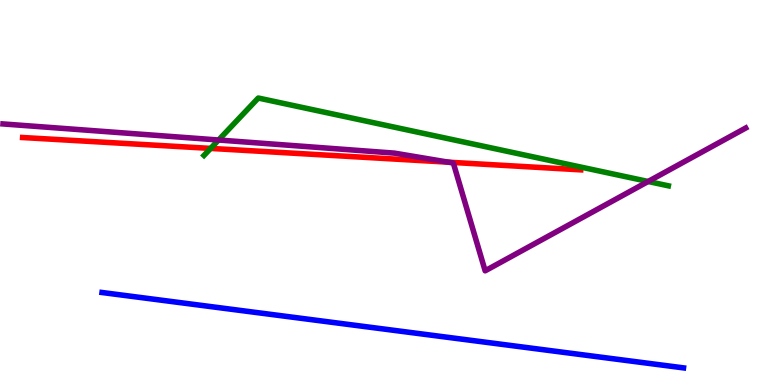[{'lines': ['blue', 'red'], 'intersections': []}, {'lines': ['green', 'red'], 'intersections': [{'x': 2.72, 'y': 6.15}]}, {'lines': ['purple', 'red'], 'intersections': [{'x': 5.79, 'y': 5.79}]}, {'lines': ['blue', 'green'], 'intersections': []}, {'lines': ['blue', 'purple'], 'intersections': []}, {'lines': ['green', 'purple'], 'intersections': [{'x': 2.82, 'y': 6.36}, {'x': 8.36, 'y': 5.29}]}]